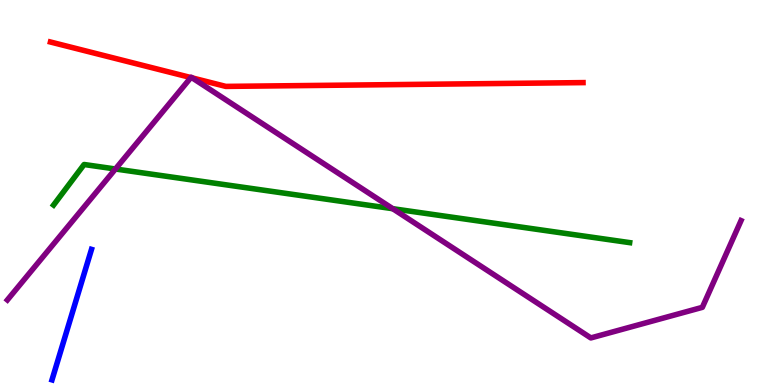[{'lines': ['blue', 'red'], 'intersections': []}, {'lines': ['green', 'red'], 'intersections': []}, {'lines': ['purple', 'red'], 'intersections': [{'x': 2.46, 'y': 7.99}, {'x': 2.48, 'y': 7.98}]}, {'lines': ['blue', 'green'], 'intersections': []}, {'lines': ['blue', 'purple'], 'intersections': []}, {'lines': ['green', 'purple'], 'intersections': [{'x': 1.49, 'y': 5.61}, {'x': 5.07, 'y': 4.58}]}]